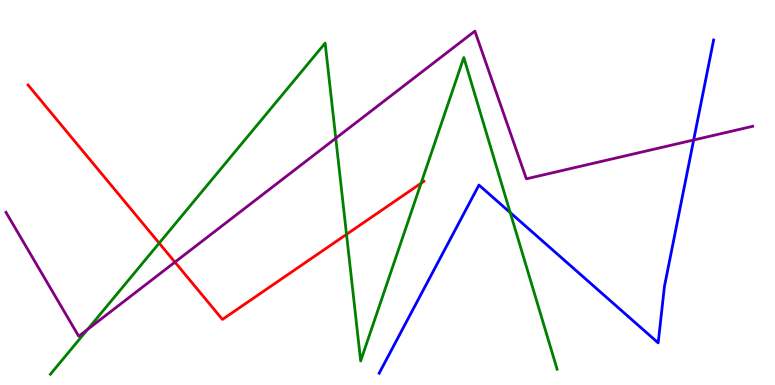[{'lines': ['blue', 'red'], 'intersections': []}, {'lines': ['green', 'red'], 'intersections': [{'x': 2.05, 'y': 3.68}, {'x': 4.47, 'y': 3.91}, {'x': 5.43, 'y': 5.24}]}, {'lines': ['purple', 'red'], 'intersections': [{'x': 2.26, 'y': 3.19}]}, {'lines': ['blue', 'green'], 'intersections': [{'x': 6.58, 'y': 4.48}]}, {'lines': ['blue', 'purple'], 'intersections': [{'x': 8.95, 'y': 6.36}]}, {'lines': ['green', 'purple'], 'intersections': [{'x': 1.13, 'y': 1.44}, {'x': 4.33, 'y': 6.41}]}]